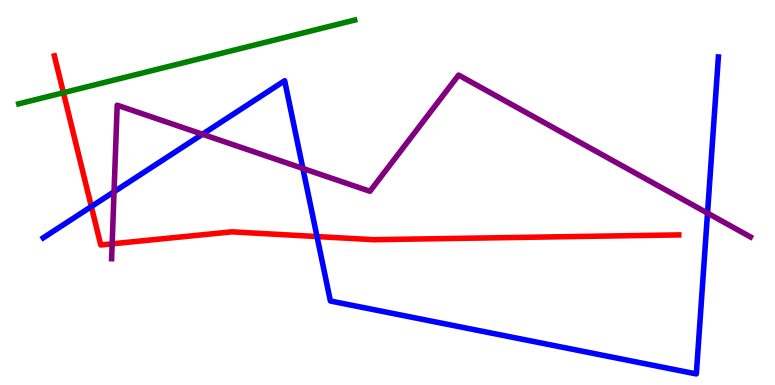[{'lines': ['blue', 'red'], 'intersections': [{'x': 1.18, 'y': 4.64}, {'x': 4.09, 'y': 3.86}]}, {'lines': ['green', 'red'], 'intersections': [{'x': 0.818, 'y': 7.59}]}, {'lines': ['purple', 'red'], 'intersections': [{'x': 1.45, 'y': 3.67}]}, {'lines': ['blue', 'green'], 'intersections': []}, {'lines': ['blue', 'purple'], 'intersections': [{'x': 1.47, 'y': 5.02}, {'x': 2.61, 'y': 6.51}, {'x': 3.91, 'y': 5.63}, {'x': 9.13, 'y': 4.46}]}, {'lines': ['green', 'purple'], 'intersections': []}]